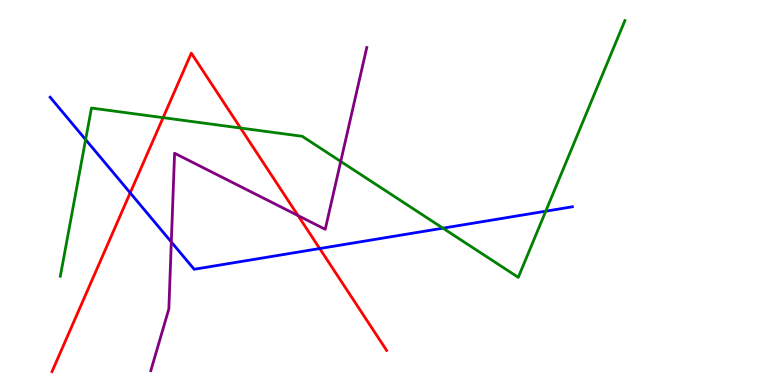[{'lines': ['blue', 'red'], 'intersections': [{'x': 1.68, 'y': 4.99}, {'x': 4.13, 'y': 3.54}]}, {'lines': ['green', 'red'], 'intersections': [{'x': 2.1, 'y': 6.94}, {'x': 3.1, 'y': 6.67}]}, {'lines': ['purple', 'red'], 'intersections': [{'x': 3.85, 'y': 4.4}]}, {'lines': ['blue', 'green'], 'intersections': [{'x': 1.1, 'y': 6.37}, {'x': 5.72, 'y': 4.07}, {'x': 7.04, 'y': 4.51}]}, {'lines': ['blue', 'purple'], 'intersections': [{'x': 2.21, 'y': 3.71}]}, {'lines': ['green', 'purple'], 'intersections': [{'x': 4.4, 'y': 5.81}]}]